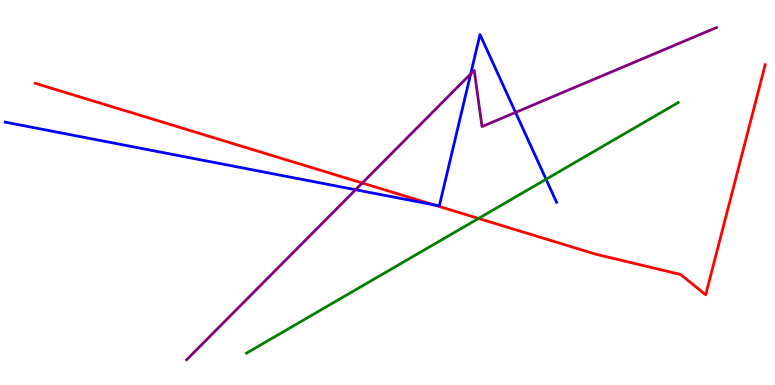[{'lines': ['blue', 'red'], 'intersections': [{'x': 5.6, 'y': 4.68}]}, {'lines': ['green', 'red'], 'intersections': [{'x': 6.17, 'y': 4.33}]}, {'lines': ['purple', 'red'], 'intersections': [{'x': 4.67, 'y': 5.25}]}, {'lines': ['blue', 'green'], 'intersections': [{'x': 7.05, 'y': 5.34}]}, {'lines': ['blue', 'purple'], 'intersections': [{'x': 4.59, 'y': 5.07}, {'x': 6.07, 'y': 8.08}, {'x': 6.65, 'y': 7.08}]}, {'lines': ['green', 'purple'], 'intersections': []}]